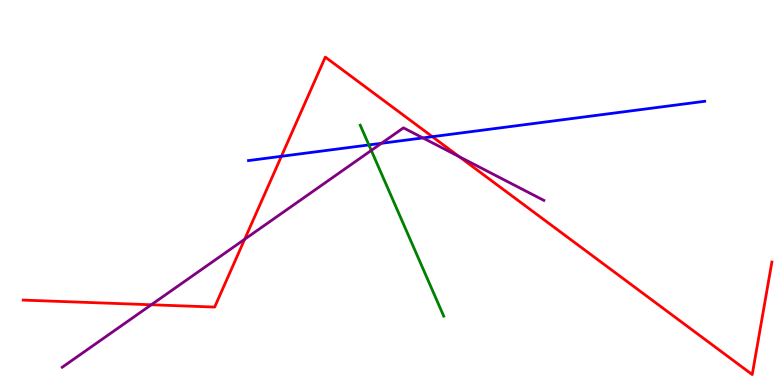[{'lines': ['blue', 'red'], 'intersections': [{'x': 3.63, 'y': 5.94}, {'x': 5.58, 'y': 6.45}]}, {'lines': ['green', 'red'], 'intersections': []}, {'lines': ['purple', 'red'], 'intersections': [{'x': 1.95, 'y': 2.08}, {'x': 3.16, 'y': 3.79}, {'x': 5.93, 'y': 5.93}]}, {'lines': ['blue', 'green'], 'intersections': [{'x': 4.76, 'y': 6.24}]}, {'lines': ['blue', 'purple'], 'intersections': [{'x': 4.92, 'y': 6.28}, {'x': 5.46, 'y': 6.42}]}, {'lines': ['green', 'purple'], 'intersections': [{'x': 4.79, 'y': 6.09}]}]